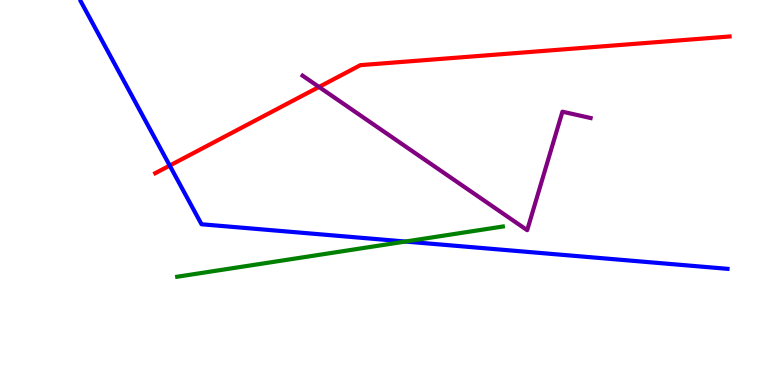[{'lines': ['blue', 'red'], 'intersections': [{'x': 2.19, 'y': 5.7}]}, {'lines': ['green', 'red'], 'intersections': []}, {'lines': ['purple', 'red'], 'intersections': [{'x': 4.12, 'y': 7.74}]}, {'lines': ['blue', 'green'], 'intersections': [{'x': 5.23, 'y': 3.73}]}, {'lines': ['blue', 'purple'], 'intersections': []}, {'lines': ['green', 'purple'], 'intersections': []}]